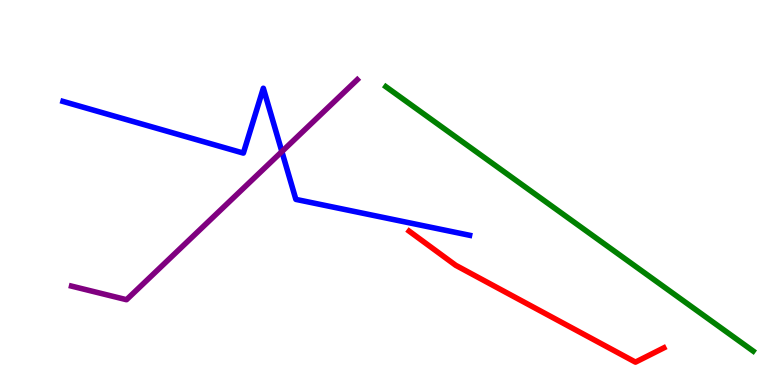[{'lines': ['blue', 'red'], 'intersections': []}, {'lines': ['green', 'red'], 'intersections': []}, {'lines': ['purple', 'red'], 'intersections': []}, {'lines': ['blue', 'green'], 'intersections': []}, {'lines': ['blue', 'purple'], 'intersections': [{'x': 3.64, 'y': 6.06}]}, {'lines': ['green', 'purple'], 'intersections': []}]